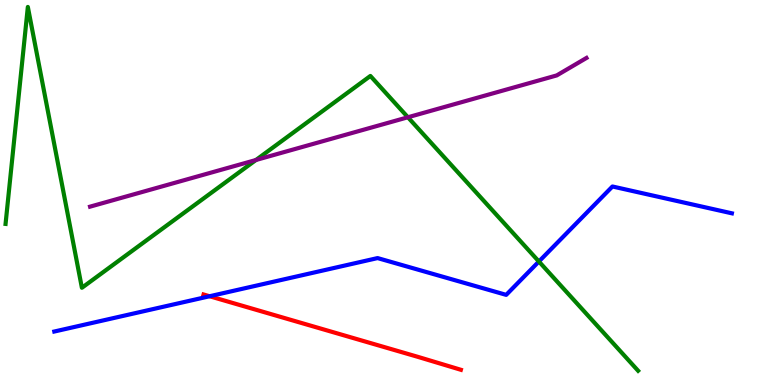[{'lines': ['blue', 'red'], 'intersections': [{'x': 2.7, 'y': 2.31}]}, {'lines': ['green', 'red'], 'intersections': []}, {'lines': ['purple', 'red'], 'intersections': []}, {'lines': ['blue', 'green'], 'intersections': [{'x': 6.95, 'y': 3.21}]}, {'lines': ['blue', 'purple'], 'intersections': []}, {'lines': ['green', 'purple'], 'intersections': [{'x': 3.3, 'y': 5.84}, {'x': 5.26, 'y': 6.95}]}]